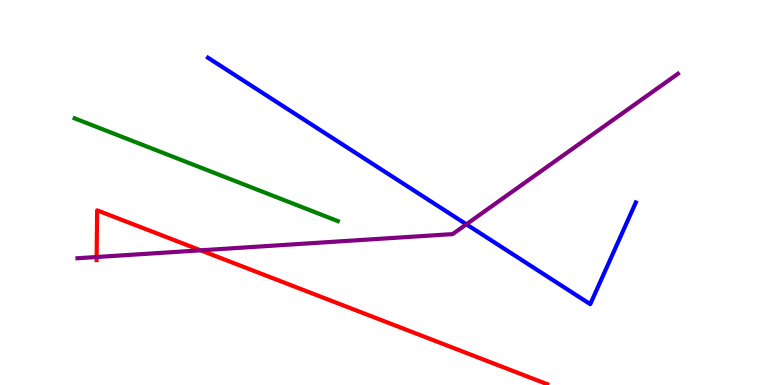[{'lines': ['blue', 'red'], 'intersections': []}, {'lines': ['green', 'red'], 'intersections': []}, {'lines': ['purple', 'red'], 'intersections': [{'x': 1.25, 'y': 3.32}, {'x': 2.59, 'y': 3.5}]}, {'lines': ['blue', 'green'], 'intersections': []}, {'lines': ['blue', 'purple'], 'intersections': [{'x': 6.02, 'y': 4.17}]}, {'lines': ['green', 'purple'], 'intersections': []}]